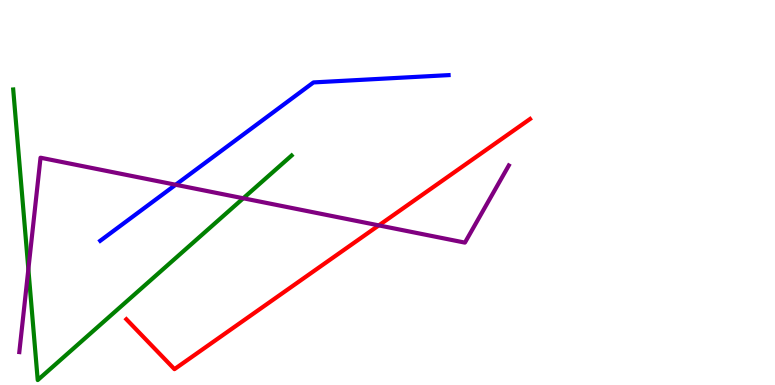[{'lines': ['blue', 'red'], 'intersections': []}, {'lines': ['green', 'red'], 'intersections': []}, {'lines': ['purple', 'red'], 'intersections': [{'x': 4.89, 'y': 4.15}]}, {'lines': ['blue', 'green'], 'intersections': []}, {'lines': ['blue', 'purple'], 'intersections': [{'x': 2.27, 'y': 5.2}]}, {'lines': ['green', 'purple'], 'intersections': [{'x': 0.366, 'y': 3.01}, {'x': 3.14, 'y': 4.85}]}]